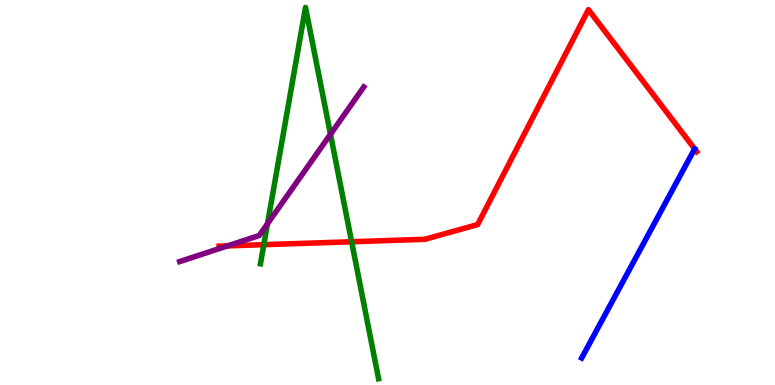[{'lines': ['blue', 'red'], 'intersections': []}, {'lines': ['green', 'red'], 'intersections': [{'x': 3.4, 'y': 3.64}, {'x': 4.54, 'y': 3.72}]}, {'lines': ['purple', 'red'], 'intersections': [{'x': 2.94, 'y': 3.61}]}, {'lines': ['blue', 'green'], 'intersections': []}, {'lines': ['blue', 'purple'], 'intersections': []}, {'lines': ['green', 'purple'], 'intersections': [{'x': 3.45, 'y': 4.19}, {'x': 4.26, 'y': 6.51}]}]